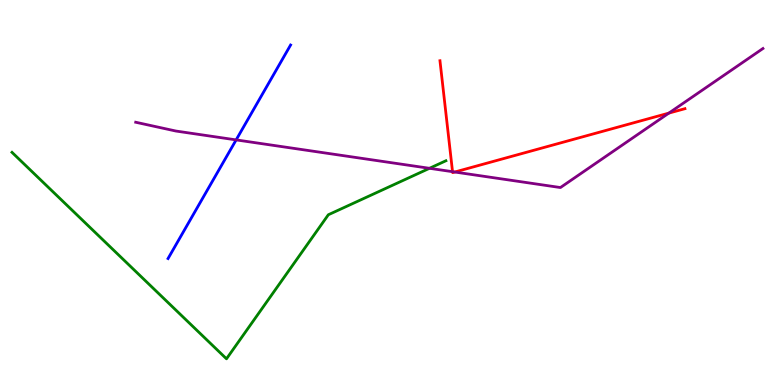[{'lines': ['blue', 'red'], 'intersections': []}, {'lines': ['green', 'red'], 'intersections': []}, {'lines': ['purple', 'red'], 'intersections': [{'x': 5.84, 'y': 5.54}, {'x': 5.87, 'y': 5.53}, {'x': 8.63, 'y': 7.06}]}, {'lines': ['blue', 'green'], 'intersections': []}, {'lines': ['blue', 'purple'], 'intersections': [{'x': 3.05, 'y': 6.37}]}, {'lines': ['green', 'purple'], 'intersections': [{'x': 5.54, 'y': 5.63}]}]